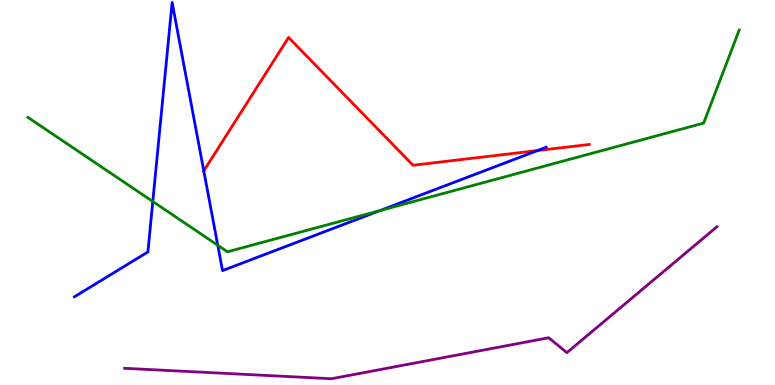[{'lines': ['blue', 'red'], 'intersections': [{'x': 2.63, 'y': 5.56}, {'x': 6.93, 'y': 6.09}]}, {'lines': ['green', 'red'], 'intersections': []}, {'lines': ['purple', 'red'], 'intersections': []}, {'lines': ['blue', 'green'], 'intersections': [{'x': 1.97, 'y': 4.77}, {'x': 2.81, 'y': 3.63}, {'x': 4.9, 'y': 4.53}]}, {'lines': ['blue', 'purple'], 'intersections': []}, {'lines': ['green', 'purple'], 'intersections': []}]